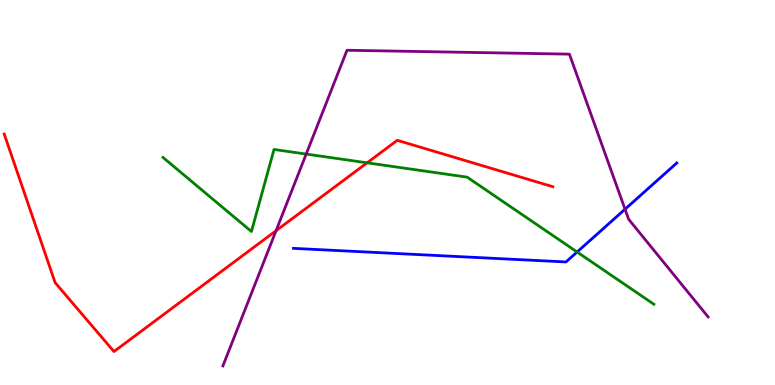[{'lines': ['blue', 'red'], 'intersections': []}, {'lines': ['green', 'red'], 'intersections': [{'x': 4.74, 'y': 5.77}]}, {'lines': ['purple', 'red'], 'intersections': [{'x': 3.56, 'y': 4.01}]}, {'lines': ['blue', 'green'], 'intersections': [{'x': 7.45, 'y': 3.45}]}, {'lines': ['blue', 'purple'], 'intersections': [{'x': 8.06, 'y': 4.57}]}, {'lines': ['green', 'purple'], 'intersections': [{'x': 3.95, 'y': 6.0}]}]